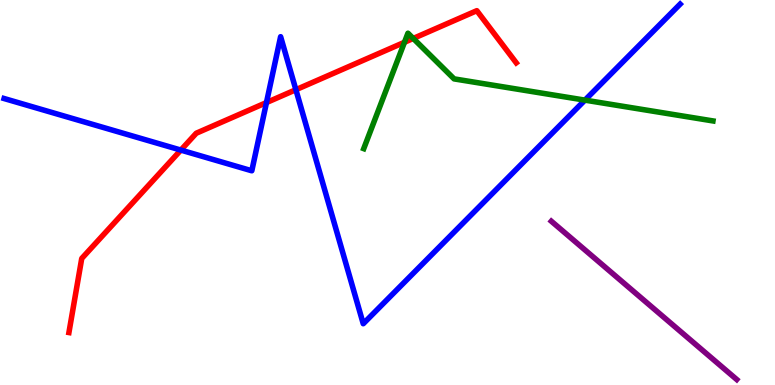[{'lines': ['blue', 'red'], 'intersections': [{'x': 2.33, 'y': 6.1}, {'x': 3.44, 'y': 7.34}, {'x': 3.82, 'y': 7.67}]}, {'lines': ['green', 'red'], 'intersections': [{'x': 5.22, 'y': 8.9}, {'x': 5.33, 'y': 9.0}]}, {'lines': ['purple', 'red'], 'intersections': []}, {'lines': ['blue', 'green'], 'intersections': [{'x': 7.55, 'y': 7.4}]}, {'lines': ['blue', 'purple'], 'intersections': []}, {'lines': ['green', 'purple'], 'intersections': []}]